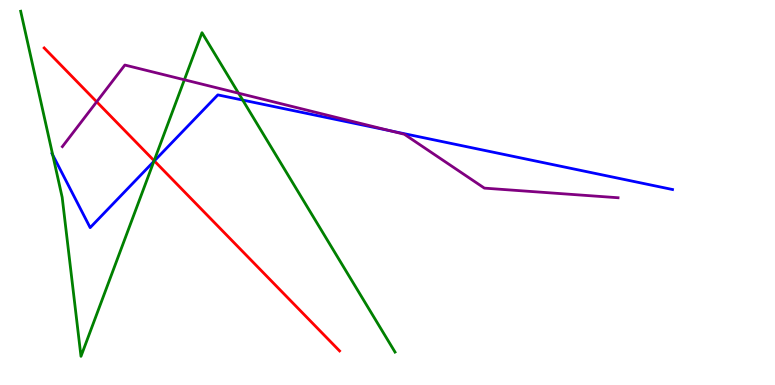[{'lines': ['blue', 'red'], 'intersections': [{'x': 1.99, 'y': 5.82}]}, {'lines': ['green', 'red'], 'intersections': [{'x': 1.99, 'y': 5.83}]}, {'lines': ['purple', 'red'], 'intersections': [{'x': 1.25, 'y': 7.36}]}, {'lines': ['blue', 'green'], 'intersections': [{'x': 0.68, 'y': 5.98}, {'x': 1.99, 'y': 5.81}, {'x': 3.13, 'y': 7.4}]}, {'lines': ['blue', 'purple'], 'intersections': [{'x': 5.04, 'y': 6.6}]}, {'lines': ['green', 'purple'], 'intersections': [{'x': 2.38, 'y': 7.93}, {'x': 3.08, 'y': 7.58}]}]